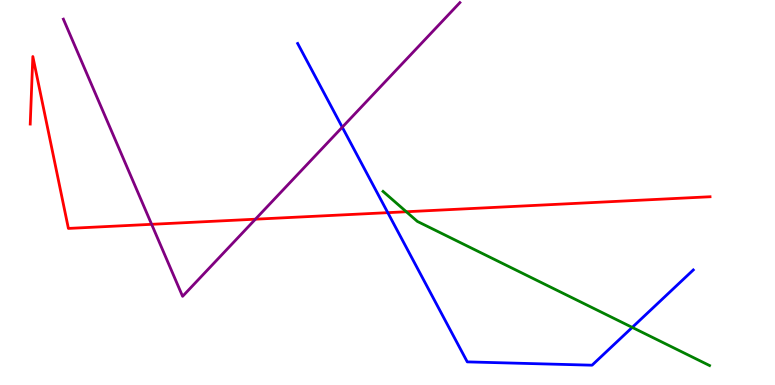[{'lines': ['blue', 'red'], 'intersections': [{'x': 5.0, 'y': 4.48}]}, {'lines': ['green', 'red'], 'intersections': [{'x': 5.24, 'y': 4.5}]}, {'lines': ['purple', 'red'], 'intersections': [{'x': 1.96, 'y': 4.17}, {'x': 3.3, 'y': 4.31}]}, {'lines': ['blue', 'green'], 'intersections': [{'x': 8.16, 'y': 1.5}]}, {'lines': ['blue', 'purple'], 'intersections': [{'x': 4.42, 'y': 6.7}]}, {'lines': ['green', 'purple'], 'intersections': []}]